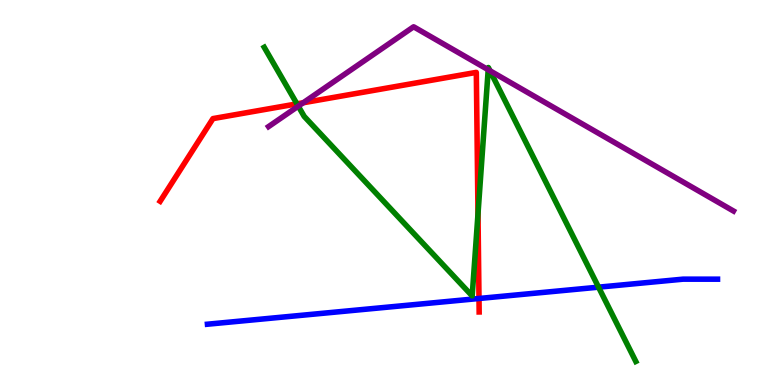[{'lines': ['blue', 'red'], 'intersections': [{'x': 6.18, 'y': 2.25}]}, {'lines': ['green', 'red'], 'intersections': [{'x': 3.83, 'y': 7.3}, {'x': 6.17, 'y': 4.44}]}, {'lines': ['purple', 'red'], 'intersections': [{'x': 3.91, 'y': 7.33}]}, {'lines': ['blue', 'green'], 'intersections': [{'x': 7.72, 'y': 2.54}]}, {'lines': ['blue', 'purple'], 'intersections': []}, {'lines': ['green', 'purple'], 'intersections': [{'x': 3.85, 'y': 7.24}, {'x': 6.3, 'y': 8.19}, {'x': 6.32, 'y': 8.16}]}]